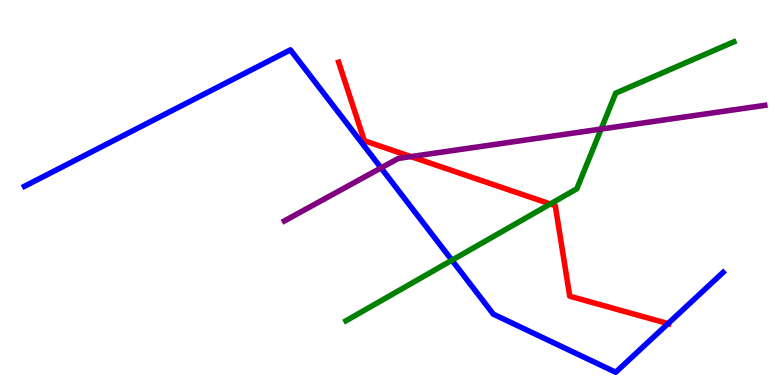[{'lines': ['blue', 'red'], 'intersections': [{'x': 8.62, 'y': 1.6}]}, {'lines': ['green', 'red'], 'intersections': [{'x': 7.1, 'y': 4.7}]}, {'lines': ['purple', 'red'], 'intersections': [{'x': 5.3, 'y': 5.93}]}, {'lines': ['blue', 'green'], 'intersections': [{'x': 5.83, 'y': 3.24}]}, {'lines': ['blue', 'purple'], 'intersections': [{'x': 4.92, 'y': 5.64}]}, {'lines': ['green', 'purple'], 'intersections': [{'x': 7.76, 'y': 6.65}]}]